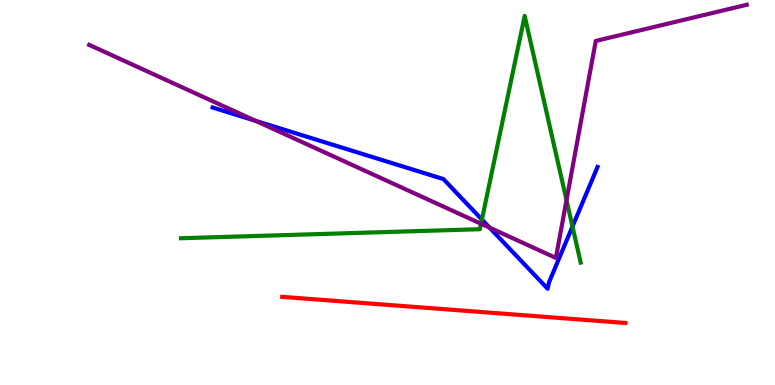[{'lines': ['blue', 'red'], 'intersections': []}, {'lines': ['green', 'red'], 'intersections': []}, {'lines': ['purple', 'red'], 'intersections': []}, {'lines': ['blue', 'green'], 'intersections': [{'x': 6.22, 'y': 4.3}, {'x': 7.39, 'y': 4.12}]}, {'lines': ['blue', 'purple'], 'intersections': [{'x': 3.3, 'y': 6.86}, {'x': 6.32, 'y': 4.09}]}, {'lines': ['green', 'purple'], 'intersections': [{'x': 6.21, 'y': 4.19}, {'x': 7.31, 'y': 4.8}]}]